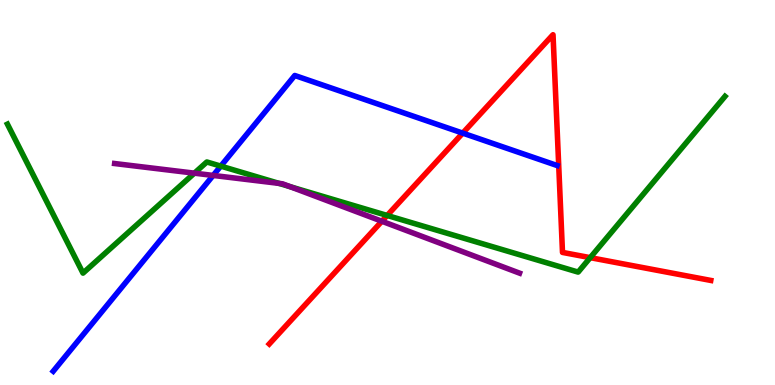[{'lines': ['blue', 'red'], 'intersections': [{'x': 5.97, 'y': 6.54}]}, {'lines': ['green', 'red'], 'intersections': [{'x': 5.0, 'y': 4.4}, {'x': 7.62, 'y': 3.31}]}, {'lines': ['purple', 'red'], 'intersections': [{'x': 4.93, 'y': 4.25}]}, {'lines': ['blue', 'green'], 'intersections': [{'x': 2.85, 'y': 5.69}]}, {'lines': ['blue', 'purple'], 'intersections': [{'x': 2.75, 'y': 5.44}]}, {'lines': ['green', 'purple'], 'intersections': [{'x': 2.51, 'y': 5.5}, {'x': 3.6, 'y': 5.24}, {'x': 3.74, 'y': 5.15}]}]